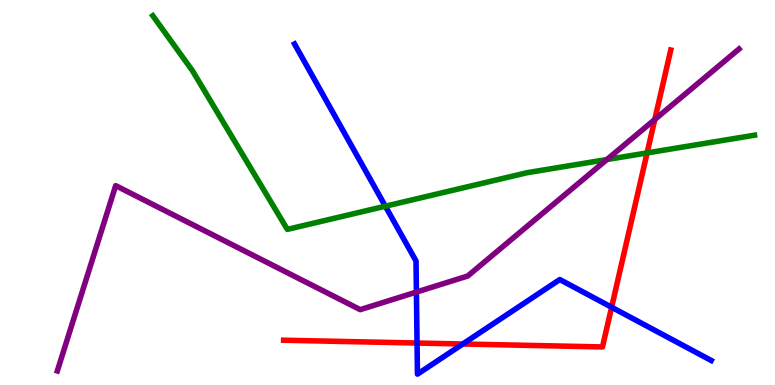[{'lines': ['blue', 'red'], 'intersections': [{'x': 5.38, 'y': 1.09}, {'x': 5.97, 'y': 1.07}, {'x': 7.89, 'y': 2.02}]}, {'lines': ['green', 'red'], 'intersections': [{'x': 8.35, 'y': 6.03}]}, {'lines': ['purple', 'red'], 'intersections': [{'x': 8.45, 'y': 6.9}]}, {'lines': ['blue', 'green'], 'intersections': [{'x': 4.97, 'y': 4.64}]}, {'lines': ['blue', 'purple'], 'intersections': [{'x': 5.37, 'y': 2.41}]}, {'lines': ['green', 'purple'], 'intersections': [{'x': 7.83, 'y': 5.86}]}]